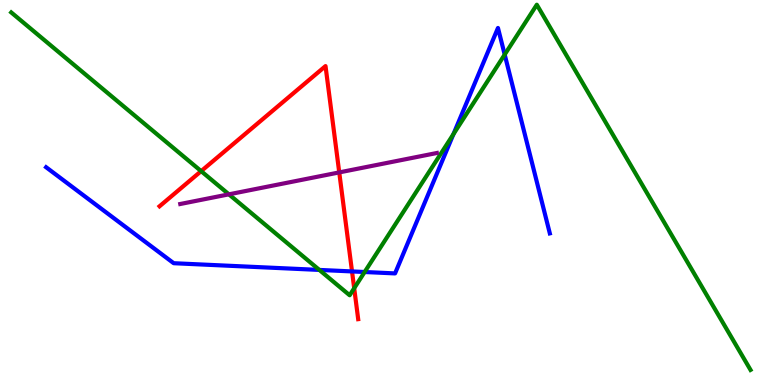[{'lines': ['blue', 'red'], 'intersections': [{'x': 4.54, 'y': 2.95}]}, {'lines': ['green', 'red'], 'intersections': [{'x': 2.6, 'y': 5.55}, {'x': 4.57, 'y': 2.51}]}, {'lines': ['purple', 'red'], 'intersections': [{'x': 4.38, 'y': 5.52}]}, {'lines': ['blue', 'green'], 'intersections': [{'x': 4.12, 'y': 2.99}, {'x': 4.7, 'y': 2.93}, {'x': 5.85, 'y': 6.52}, {'x': 6.51, 'y': 8.58}]}, {'lines': ['blue', 'purple'], 'intersections': []}, {'lines': ['green', 'purple'], 'intersections': [{'x': 2.95, 'y': 4.95}]}]